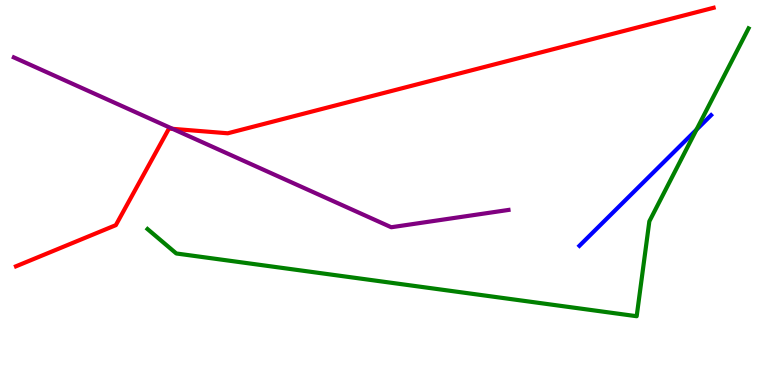[{'lines': ['blue', 'red'], 'intersections': []}, {'lines': ['green', 'red'], 'intersections': []}, {'lines': ['purple', 'red'], 'intersections': [{'x': 2.23, 'y': 6.65}]}, {'lines': ['blue', 'green'], 'intersections': [{'x': 8.99, 'y': 6.63}]}, {'lines': ['blue', 'purple'], 'intersections': []}, {'lines': ['green', 'purple'], 'intersections': []}]